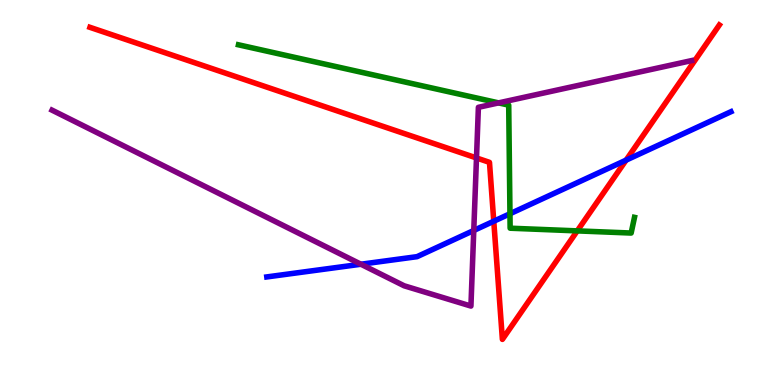[{'lines': ['blue', 'red'], 'intersections': [{'x': 6.37, 'y': 4.25}, {'x': 8.08, 'y': 5.84}]}, {'lines': ['green', 'red'], 'intersections': [{'x': 7.45, 'y': 4.0}]}, {'lines': ['purple', 'red'], 'intersections': [{'x': 6.15, 'y': 5.9}]}, {'lines': ['blue', 'green'], 'intersections': [{'x': 6.58, 'y': 4.45}]}, {'lines': ['blue', 'purple'], 'intersections': [{'x': 4.66, 'y': 3.14}, {'x': 6.11, 'y': 4.01}]}, {'lines': ['green', 'purple'], 'intersections': [{'x': 6.43, 'y': 7.33}]}]